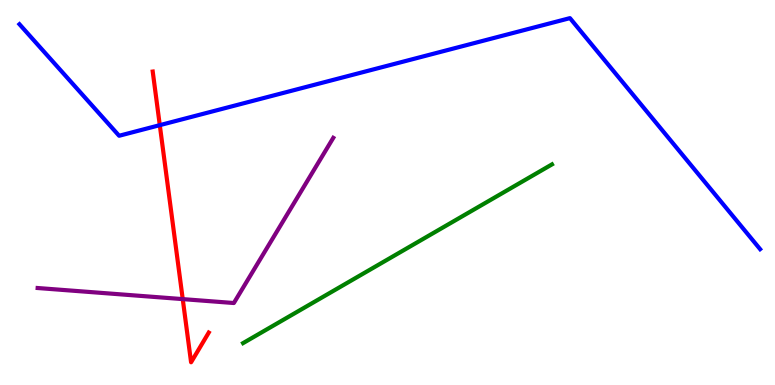[{'lines': ['blue', 'red'], 'intersections': [{'x': 2.06, 'y': 6.75}]}, {'lines': ['green', 'red'], 'intersections': []}, {'lines': ['purple', 'red'], 'intersections': [{'x': 2.36, 'y': 2.23}]}, {'lines': ['blue', 'green'], 'intersections': []}, {'lines': ['blue', 'purple'], 'intersections': []}, {'lines': ['green', 'purple'], 'intersections': []}]